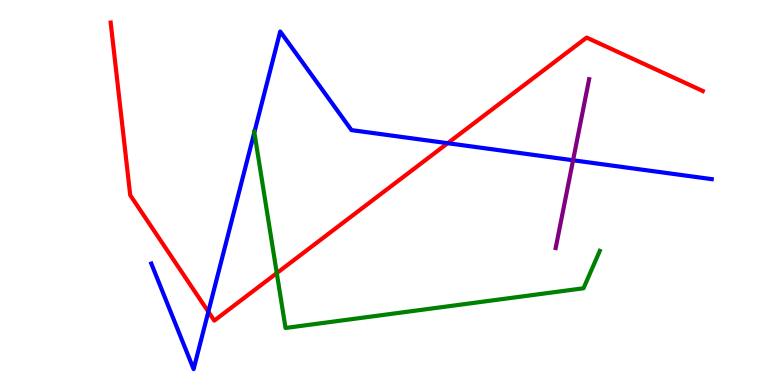[{'lines': ['blue', 'red'], 'intersections': [{'x': 2.69, 'y': 1.9}, {'x': 5.78, 'y': 6.28}]}, {'lines': ['green', 'red'], 'intersections': [{'x': 3.57, 'y': 2.91}]}, {'lines': ['purple', 'red'], 'intersections': []}, {'lines': ['blue', 'green'], 'intersections': [{'x': 3.28, 'y': 6.56}]}, {'lines': ['blue', 'purple'], 'intersections': [{'x': 7.39, 'y': 5.84}]}, {'lines': ['green', 'purple'], 'intersections': []}]